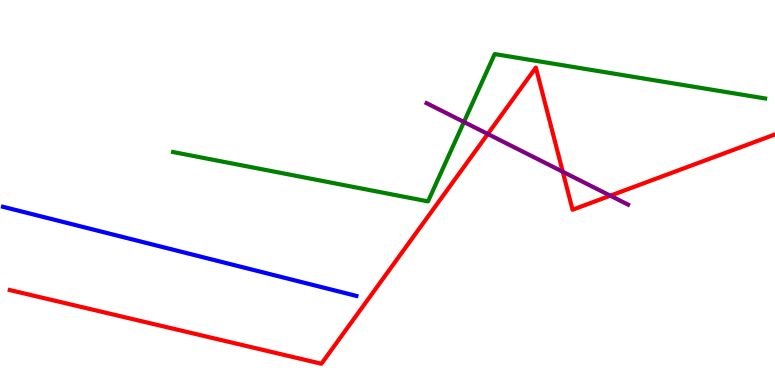[{'lines': ['blue', 'red'], 'intersections': []}, {'lines': ['green', 'red'], 'intersections': []}, {'lines': ['purple', 'red'], 'intersections': [{'x': 6.29, 'y': 6.52}, {'x': 7.26, 'y': 5.54}, {'x': 7.88, 'y': 4.92}]}, {'lines': ['blue', 'green'], 'intersections': []}, {'lines': ['blue', 'purple'], 'intersections': []}, {'lines': ['green', 'purple'], 'intersections': [{'x': 5.99, 'y': 6.83}]}]